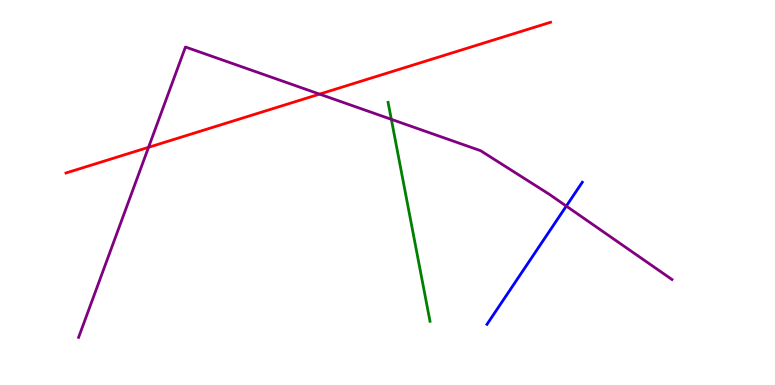[{'lines': ['blue', 'red'], 'intersections': []}, {'lines': ['green', 'red'], 'intersections': []}, {'lines': ['purple', 'red'], 'intersections': [{'x': 1.92, 'y': 6.17}, {'x': 4.12, 'y': 7.56}]}, {'lines': ['blue', 'green'], 'intersections': []}, {'lines': ['blue', 'purple'], 'intersections': [{'x': 7.31, 'y': 4.65}]}, {'lines': ['green', 'purple'], 'intersections': [{'x': 5.05, 'y': 6.9}]}]